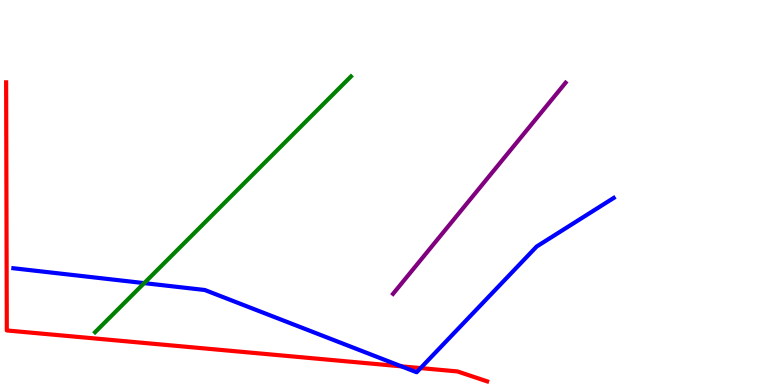[{'lines': ['blue', 'red'], 'intersections': [{'x': 5.18, 'y': 0.485}, {'x': 5.43, 'y': 0.439}]}, {'lines': ['green', 'red'], 'intersections': []}, {'lines': ['purple', 'red'], 'intersections': []}, {'lines': ['blue', 'green'], 'intersections': [{'x': 1.86, 'y': 2.65}]}, {'lines': ['blue', 'purple'], 'intersections': []}, {'lines': ['green', 'purple'], 'intersections': []}]